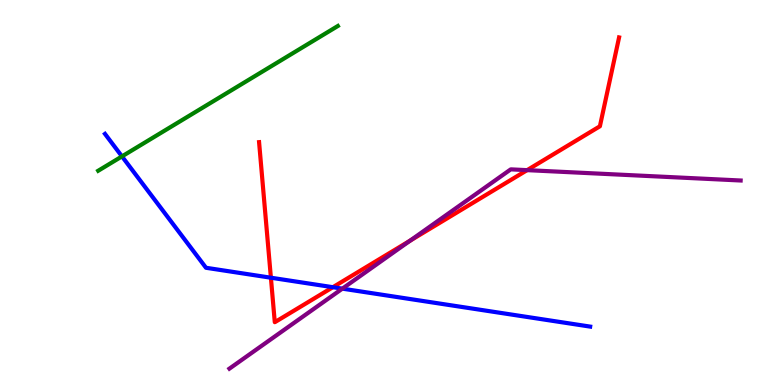[{'lines': ['blue', 'red'], 'intersections': [{'x': 3.5, 'y': 2.79}, {'x': 4.3, 'y': 2.54}]}, {'lines': ['green', 'red'], 'intersections': []}, {'lines': ['purple', 'red'], 'intersections': [{'x': 5.29, 'y': 3.75}, {'x': 6.8, 'y': 5.58}]}, {'lines': ['blue', 'green'], 'intersections': [{'x': 1.57, 'y': 5.94}]}, {'lines': ['blue', 'purple'], 'intersections': [{'x': 4.42, 'y': 2.5}]}, {'lines': ['green', 'purple'], 'intersections': []}]